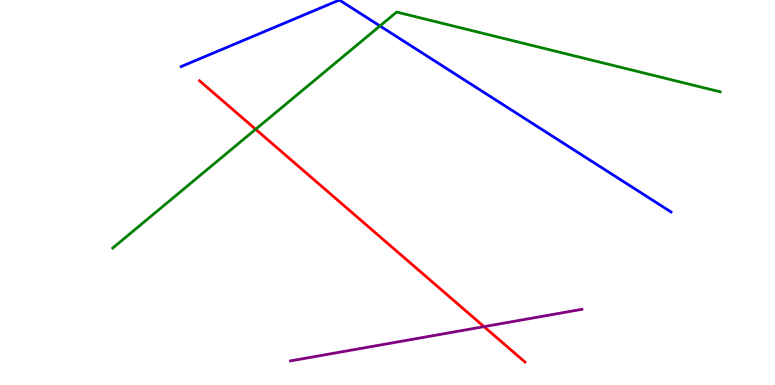[{'lines': ['blue', 'red'], 'intersections': []}, {'lines': ['green', 'red'], 'intersections': [{'x': 3.3, 'y': 6.64}]}, {'lines': ['purple', 'red'], 'intersections': [{'x': 6.25, 'y': 1.52}]}, {'lines': ['blue', 'green'], 'intersections': [{'x': 4.9, 'y': 9.33}]}, {'lines': ['blue', 'purple'], 'intersections': []}, {'lines': ['green', 'purple'], 'intersections': []}]